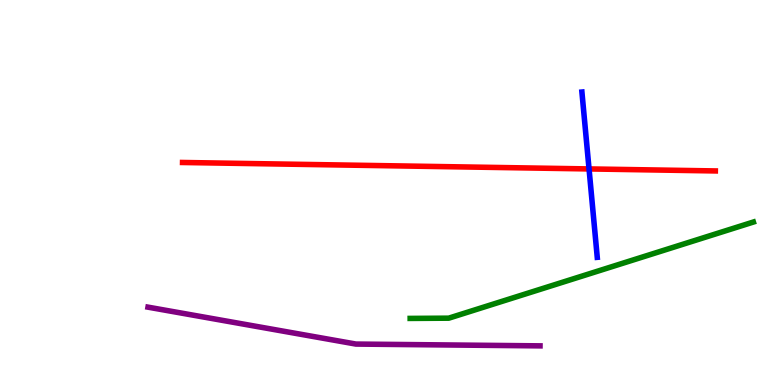[{'lines': ['blue', 'red'], 'intersections': [{'x': 7.6, 'y': 5.61}]}, {'lines': ['green', 'red'], 'intersections': []}, {'lines': ['purple', 'red'], 'intersections': []}, {'lines': ['blue', 'green'], 'intersections': []}, {'lines': ['blue', 'purple'], 'intersections': []}, {'lines': ['green', 'purple'], 'intersections': []}]